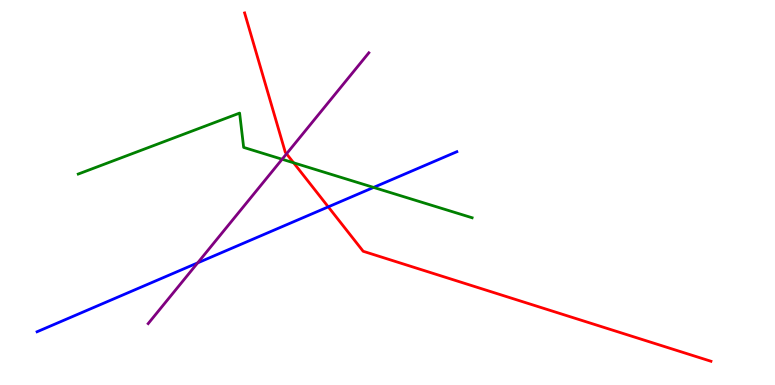[{'lines': ['blue', 'red'], 'intersections': [{'x': 4.24, 'y': 4.63}]}, {'lines': ['green', 'red'], 'intersections': [{'x': 3.79, 'y': 5.77}]}, {'lines': ['purple', 'red'], 'intersections': [{'x': 3.7, 'y': 6.01}]}, {'lines': ['blue', 'green'], 'intersections': [{'x': 4.82, 'y': 5.13}]}, {'lines': ['blue', 'purple'], 'intersections': [{'x': 2.55, 'y': 3.17}]}, {'lines': ['green', 'purple'], 'intersections': [{'x': 3.64, 'y': 5.86}]}]